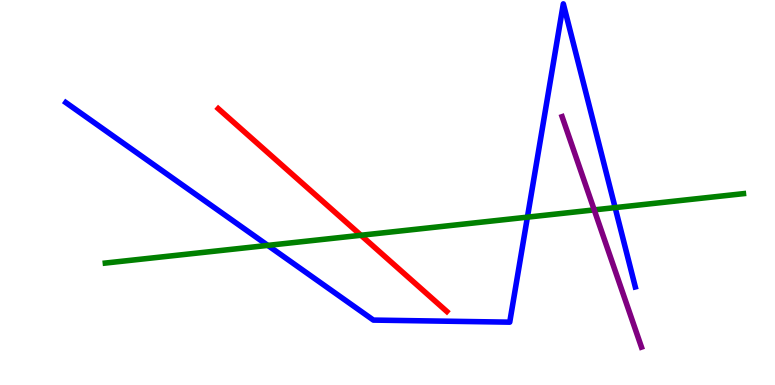[{'lines': ['blue', 'red'], 'intersections': []}, {'lines': ['green', 'red'], 'intersections': [{'x': 4.66, 'y': 3.89}]}, {'lines': ['purple', 'red'], 'intersections': []}, {'lines': ['blue', 'green'], 'intersections': [{'x': 3.46, 'y': 3.63}, {'x': 6.81, 'y': 4.36}, {'x': 7.94, 'y': 4.61}]}, {'lines': ['blue', 'purple'], 'intersections': []}, {'lines': ['green', 'purple'], 'intersections': [{'x': 7.67, 'y': 4.55}]}]